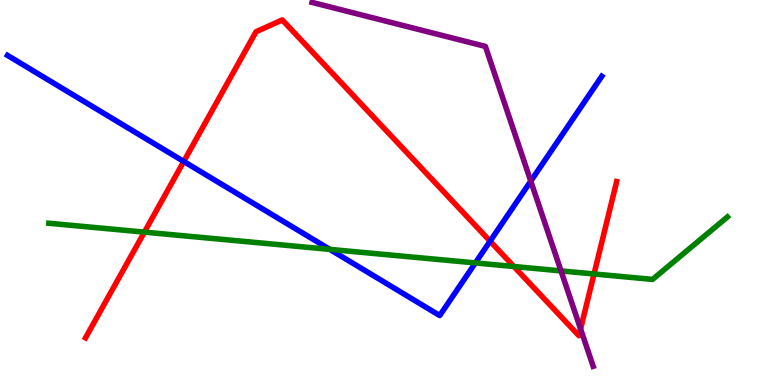[{'lines': ['blue', 'red'], 'intersections': [{'x': 2.37, 'y': 5.81}, {'x': 6.32, 'y': 3.74}]}, {'lines': ['green', 'red'], 'intersections': [{'x': 1.86, 'y': 3.97}, {'x': 6.63, 'y': 3.08}, {'x': 7.66, 'y': 2.88}]}, {'lines': ['purple', 'red'], 'intersections': [{'x': 7.49, 'y': 1.46}]}, {'lines': ['blue', 'green'], 'intersections': [{'x': 4.26, 'y': 3.52}, {'x': 6.13, 'y': 3.17}]}, {'lines': ['blue', 'purple'], 'intersections': [{'x': 6.85, 'y': 5.3}]}, {'lines': ['green', 'purple'], 'intersections': [{'x': 7.24, 'y': 2.96}]}]